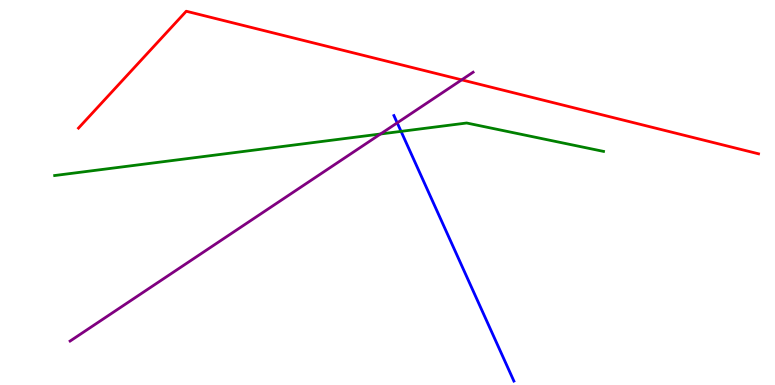[{'lines': ['blue', 'red'], 'intersections': []}, {'lines': ['green', 'red'], 'intersections': []}, {'lines': ['purple', 'red'], 'intersections': [{'x': 5.96, 'y': 7.93}]}, {'lines': ['blue', 'green'], 'intersections': [{'x': 5.17, 'y': 6.59}]}, {'lines': ['blue', 'purple'], 'intersections': [{'x': 5.13, 'y': 6.81}]}, {'lines': ['green', 'purple'], 'intersections': [{'x': 4.91, 'y': 6.52}]}]